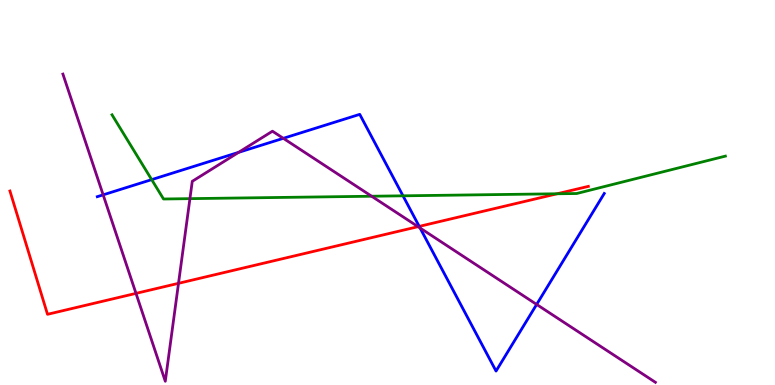[{'lines': ['blue', 'red'], 'intersections': [{'x': 5.41, 'y': 4.12}]}, {'lines': ['green', 'red'], 'intersections': [{'x': 7.19, 'y': 4.97}]}, {'lines': ['purple', 'red'], 'intersections': [{'x': 1.75, 'y': 2.38}, {'x': 2.3, 'y': 2.64}, {'x': 5.39, 'y': 4.11}]}, {'lines': ['blue', 'green'], 'intersections': [{'x': 1.96, 'y': 5.33}, {'x': 5.2, 'y': 4.91}]}, {'lines': ['blue', 'purple'], 'intersections': [{'x': 1.33, 'y': 4.94}, {'x': 3.08, 'y': 6.04}, {'x': 3.66, 'y': 6.41}, {'x': 5.42, 'y': 4.08}, {'x': 6.92, 'y': 2.09}]}, {'lines': ['green', 'purple'], 'intersections': [{'x': 2.45, 'y': 4.84}, {'x': 4.8, 'y': 4.9}]}]